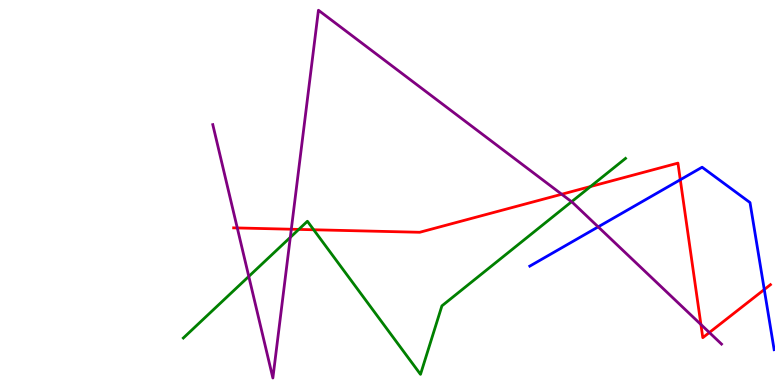[{'lines': ['blue', 'red'], 'intersections': [{'x': 8.78, 'y': 5.33}, {'x': 9.86, 'y': 2.48}]}, {'lines': ['green', 'red'], 'intersections': [{'x': 3.85, 'y': 4.04}, {'x': 4.05, 'y': 4.03}, {'x': 7.62, 'y': 5.15}]}, {'lines': ['purple', 'red'], 'intersections': [{'x': 3.06, 'y': 4.08}, {'x': 3.76, 'y': 4.05}, {'x': 7.25, 'y': 4.95}, {'x': 9.04, 'y': 1.57}, {'x': 9.15, 'y': 1.36}]}, {'lines': ['blue', 'green'], 'intersections': []}, {'lines': ['blue', 'purple'], 'intersections': [{'x': 7.72, 'y': 4.11}]}, {'lines': ['green', 'purple'], 'intersections': [{'x': 3.21, 'y': 2.82}, {'x': 3.75, 'y': 3.83}, {'x': 7.38, 'y': 4.76}]}]